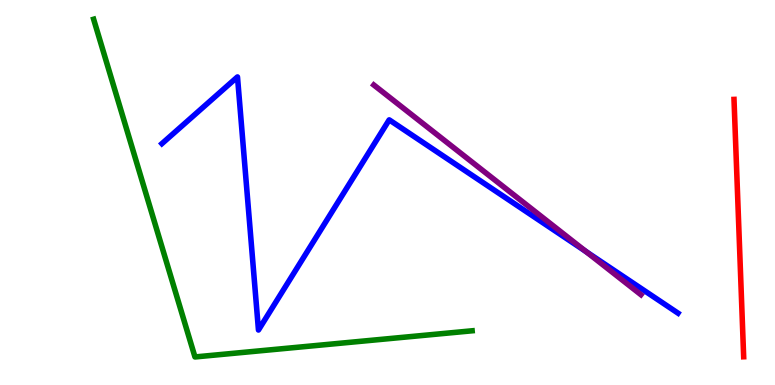[{'lines': ['blue', 'red'], 'intersections': []}, {'lines': ['green', 'red'], 'intersections': []}, {'lines': ['purple', 'red'], 'intersections': []}, {'lines': ['blue', 'green'], 'intersections': []}, {'lines': ['blue', 'purple'], 'intersections': [{'x': 7.56, 'y': 3.46}]}, {'lines': ['green', 'purple'], 'intersections': []}]